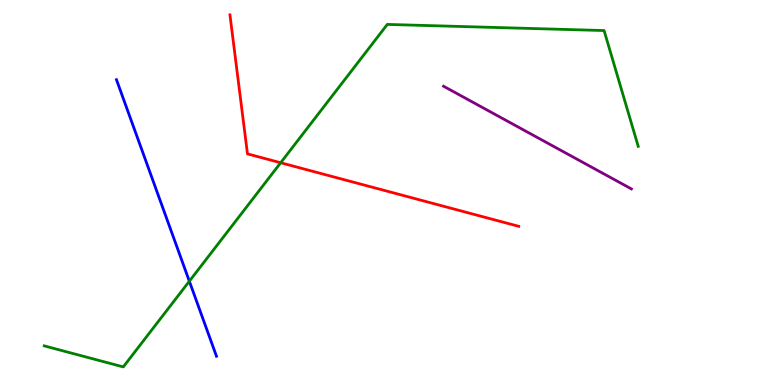[{'lines': ['blue', 'red'], 'intersections': []}, {'lines': ['green', 'red'], 'intersections': [{'x': 3.62, 'y': 5.77}]}, {'lines': ['purple', 'red'], 'intersections': []}, {'lines': ['blue', 'green'], 'intersections': [{'x': 2.44, 'y': 2.7}]}, {'lines': ['blue', 'purple'], 'intersections': []}, {'lines': ['green', 'purple'], 'intersections': []}]